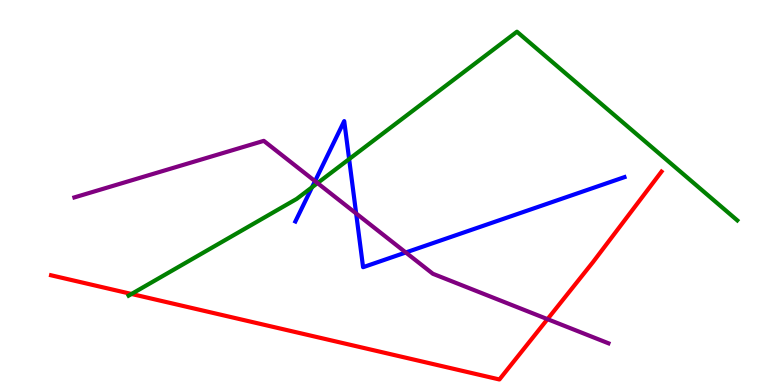[{'lines': ['blue', 'red'], 'intersections': []}, {'lines': ['green', 'red'], 'intersections': [{'x': 1.7, 'y': 2.36}]}, {'lines': ['purple', 'red'], 'intersections': [{'x': 7.06, 'y': 1.71}]}, {'lines': ['blue', 'green'], 'intersections': [{'x': 4.03, 'y': 5.14}, {'x': 4.5, 'y': 5.87}]}, {'lines': ['blue', 'purple'], 'intersections': [{'x': 4.06, 'y': 5.3}, {'x': 4.6, 'y': 4.46}, {'x': 5.24, 'y': 3.44}]}, {'lines': ['green', 'purple'], 'intersections': [{'x': 4.1, 'y': 5.24}]}]